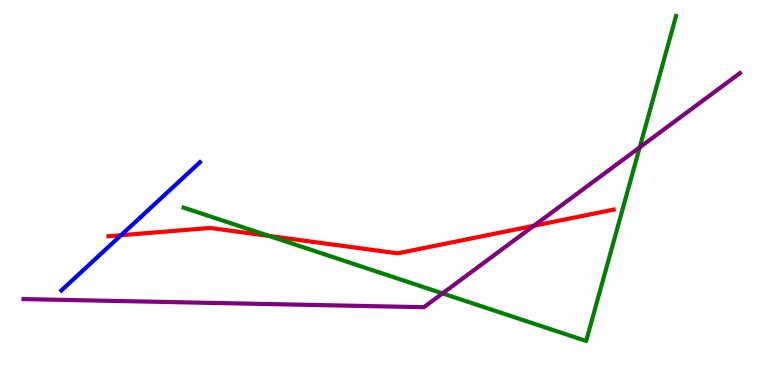[{'lines': ['blue', 'red'], 'intersections': [{'x': 1.56, 'y': 3.89}]}, {'lines': ['green', 'red'], 'intersections': [{'x': 3.47, 'y': 3.87}]}, {'lines': ['purple', 'red'], 'intersections': [{'x': 6.89, 'y': 4.14}]}, {'lines': ['blue', 'green'], 'intersections': []}, {'lines': ['blue', 'purple'], 'intersections': []}, {'lines': ['green', 'purple'], 'intersections': [{'x': 5.71, 'y': 2.38}, {'x': 8.25, 'y': 6.17}]}]